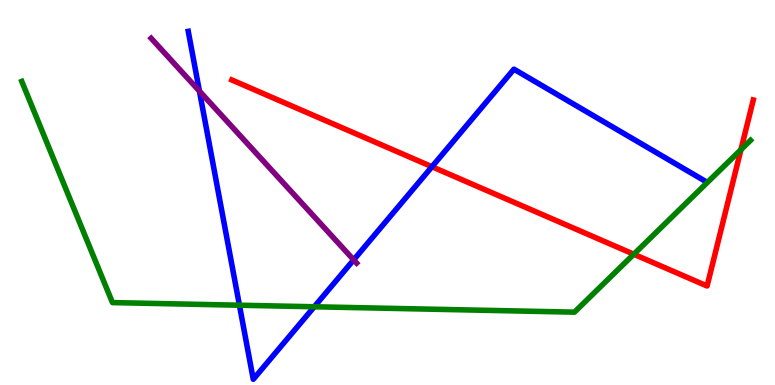[{'lines': ['blue', 'red'], 'intersections': [{'x': 5.57, 'y': 5.67}]}, {'lines': ['green', 'red'], 'intersections': [{'x': 8.18, 'y': 3.4}, {'x': 9.56, 'y': 6.11}]}, {'lines': ['purple', 'red'], 'intersections': []}, {'lines': ['blue', 'green'], 'intersections': [{'x': 3.09, 'y': 2.07}, {'x': 4.05, 'y': 2.03}]}, {'lines': ['blue', 'purple'], 'intersections': [{'x': 2.57, 'y': 7.63}, {'x': 4.56, 'y': 3.25}]}, {'lines': ['green', 'purple'], 'intersections': []}]